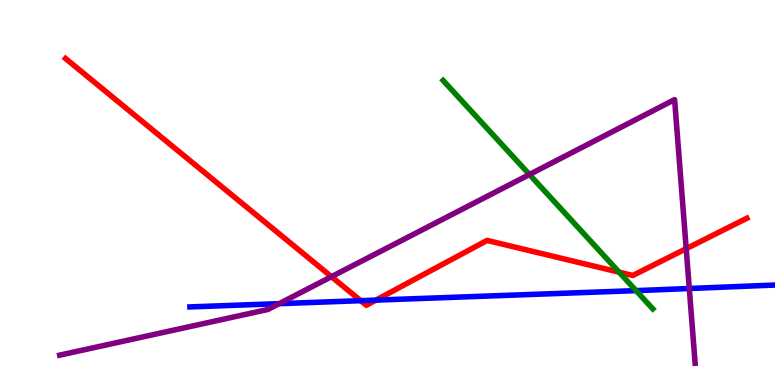[{'lines': ['blue', 'red'], 'intersections': [{'x': 4.65, 'y': 2.19}, {'x': 4.85, 'y': 2.2}]}, {'lines': ['green', 'red'], 'intersections': [{'x': 7.99, 'y': 2.93}]}, {'lines': ['purple', 'red'], 'intersections': [{'x': 4.28, 'y': 2.81}, {'x': 8.85, 'y': 3.54}]}, {'lines': ['blue', 'green'], 'intersections': [{'x': 8.21, 'y': 2.45}]}, {'lines': ['blue', 'purple'], 'intersections': [{'x': 3.6, 'y': 2.11}, {'x': 8.89, 'y': 2.51}]}, {'lines': ['green', 'purple'], 'intersections': [{'x': 6.83, 'y': 5.47}]}]